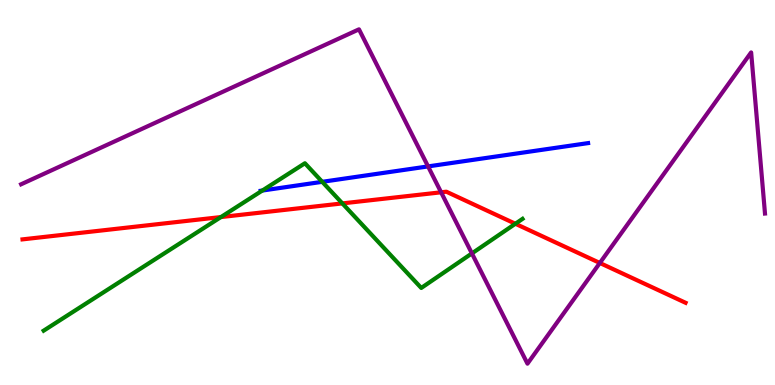[{'lines': ['blue', 'red'], 'intersections': []}, {'lines': ['green', 'red'], 'intersections': [{'x': 2.85, 'y': 4.36}, {'x': 4.42, 'y': 4.72}, {'x': 6.65, 'y': 4.19}]}, {'lines': ['purple', 'red'], 'intersections': [{'x': 5.69, 'y': 5.01}, {'x': 7.74, 'y': 3.17}]}, {'lines': ['blue', 'green'], 'intersections': [{'x': 3.38, 'y': 5.05}, {'x': 4.16, 'y': 5.28}]}, {'lines': ['blue', 'purple'], 'intersections': [{'x': 5.52, 'y': 5.68}]}, {'lines': ['green', 'purple'], 'intersections': [{'x': 6.09, 'y': 3.42}]}]